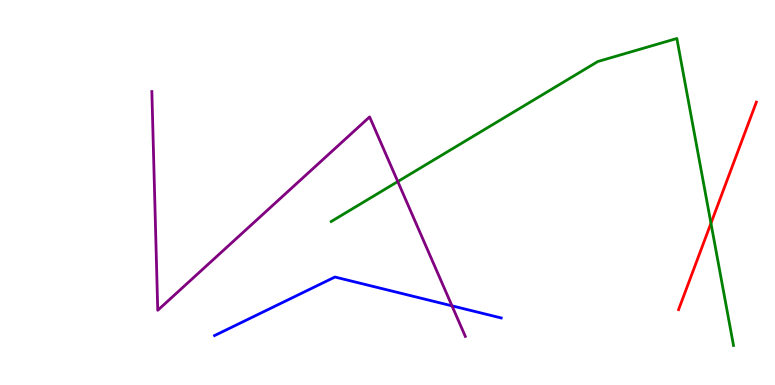[{'lines': ['blue', 'red'], 'intersections': []}, {'lines': ['green', 'red'], 'intersections': [{'x': 9.17, 'y': 4.2}]}, {'lines': ['purple', 'red'], 'intersections': []}, {'lines': ['blue', 'green'], 'intersections': []}, {'lines': ['blue', 'purple'], 'intersections': [{'x': 5.83, 'y': 2.06}]}, {'lines': ['green', 'purple'], 'intersections': [{'x': 5.13, 'y': 5.28}]}]